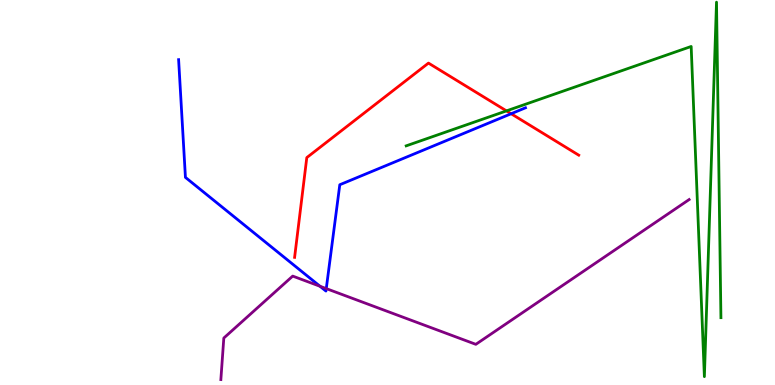[{'lines': ['blue', 'red'], 'intersections': [{'x': 6.6, 'y': 7.05}]}, {'lines': ['green', 'red'], 'intersections': [{'x': 6.54, 'y': 7.12}]}, {'lines': ['purple', 'red'], 'intersections': []}, {'lines': ['blue', 'green'], 'intersections': []}, {'lines': ['blue', 'purple'], 'intersections': [{'x': 4.13, 'y': 2.56}, {'x': 4.21, 'y': 2.5}]}, {'lines': ['green', 'purple'], 'intersections': []}]